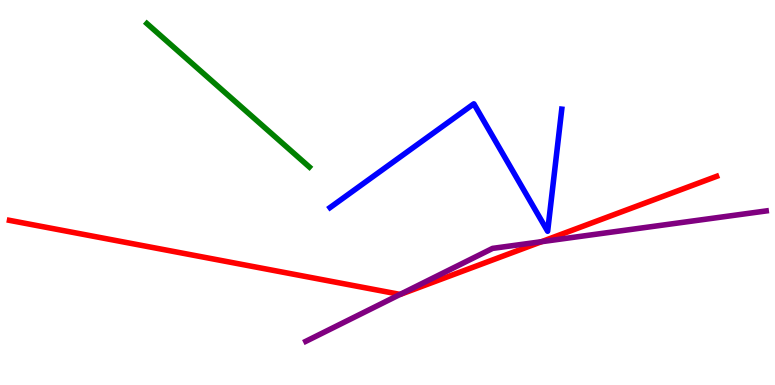[{'lines': ['blue', 'red'], 'intersections': []}, {'lines': ['green', 'red'], 'intersections': []}, {'lines': ['purple', 'red'], 'intersections': [{'x': 5.16, 'y': 2.35}, {'x': 6.99, 'y': 3.72}]}, {'lines': ['blue', 'green'], 'intersections': []}, {'lines': ['blue', 'purple'], 'intersections': []}, {'lines': ['green', 'purple'], 'intersections': []}]